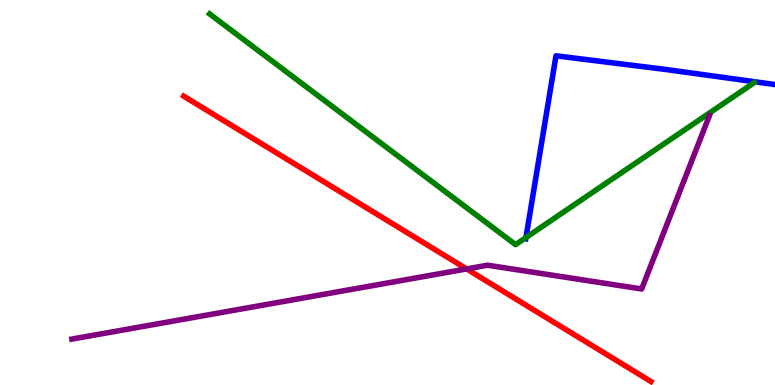[{'lines': ['blue', 'red'], 'intersections': []}, {'lines': ['green', 'red'], 'intersections': []}, {'lines': ['purple', 'red'], 'intersections': [{'x': 6.02, 'y': 3.01}]}, {'lines': ['blue', 'green'], 'intersections': [{'x': 6.79, 'y': 3.83}]}, {'lines': ['blue', 'purple'], 'intersections': []}, {'lines': ['green', 'purple'], 'intersections': []}]